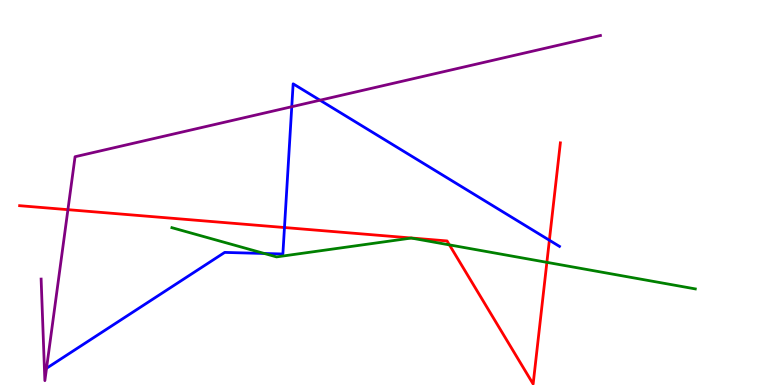[{'lines': ['blue', 'red'], 'intersections': [{'x': 3.67, 'y': 4.09}, {'x': 7.09, 'y': 3.76}]}, {'lines': ['green', 'red'], 'intersections': [{'x': 5.8, 'y': 3.64}, {'x': 7.06, 'y': 3.19}]}, {'lines': ['purple', 'red'], 'intersections': [{'x': 0.876, 'y': 4.55}]}, {'lines': ['blue', 'green'], 'intersections': [{'x': 3.41, 'y': 3.42}]}, {'lines': ['blue', 'purple'], 'intersections': [{'x': 0.6, 'y': 0.434}, {'x': 3.76, 'y': 7.23}, {'x': 4.13, 'y': 7.4}]}, {'lines': ['green', 'purple'], 'intersections': []}]